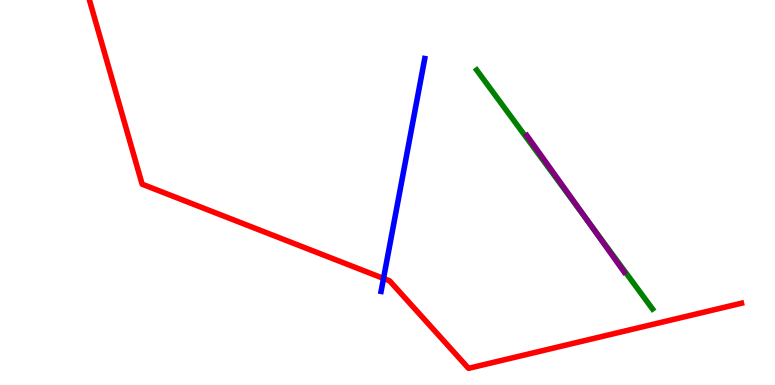[{'lines': ['blue', 'red'], 'intersections': [{'x': 4.95, 'y': 2.77}]}, {'lines': ['green', 'red'], 'intersections': []}, {'lines': ['purple', 'red'], 'intersections': []}, {'lines': ['blue', 'green'], 'intersections': []}, {'lines': ['blue', 'purple'], 'intersections': []}, {'lines': ['green', 'purple'], 'intersections': [{'x': 7.58, 'y': 4.26}]}]